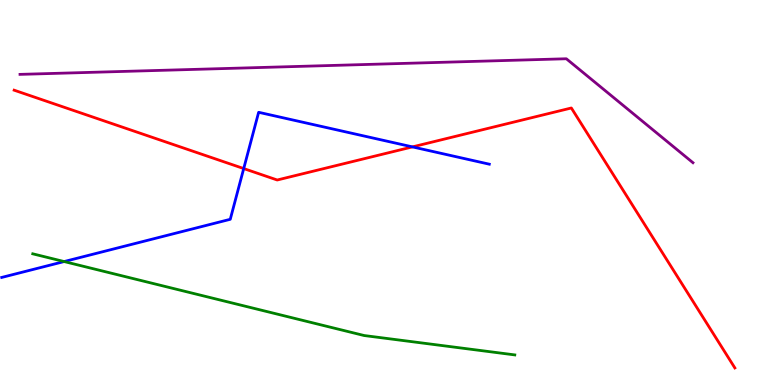[{'lines': ['blue', 'red'], 'intersections': [{'x': 3.14, 'y': 5.62}, {'x': 5.32, 'y': 6.18}]}, {'lines': ['green', 'red'], 'intersections': []}, {'lines': ['purple', 'red'], 'intersections': []}, {'lines': ['blue', 'green'], 'intersections': [{'x': 0.828, 'y': 3.21}]}, {'lines': ['blue', 'purple'], 'intersections': []}, {'lines': ['green', 'purple'], 'intersections': []}]